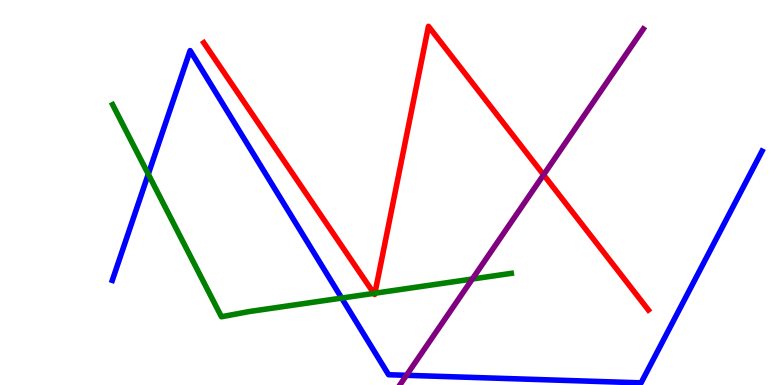[{'lines': ['blue', 'red'], 'intersections': []}, {'lines': ['green', 'red'], 'intersections': [{'x': 4.82, 'y': 2.38}, {'x': 4.84, 'y': 2.38}]}, {'lines': ['purple', 'red'], 'intersections': [{'x': 7.01, 'y': 5.46}]}, {'lines': ['blue', 'green'], 'intersections': [{'x': 1.91, 'y': 5.48}, {'x': 4.41, 'y': 2.26}]}, {'lines': ['blue', 'purple'], 'intersections': [{'x': 5.24, 'y': 0.252}]}, {'lines': ['green', 'purple'], 'intersections': [{'x': 6.09, 'y': 2.75}]}]